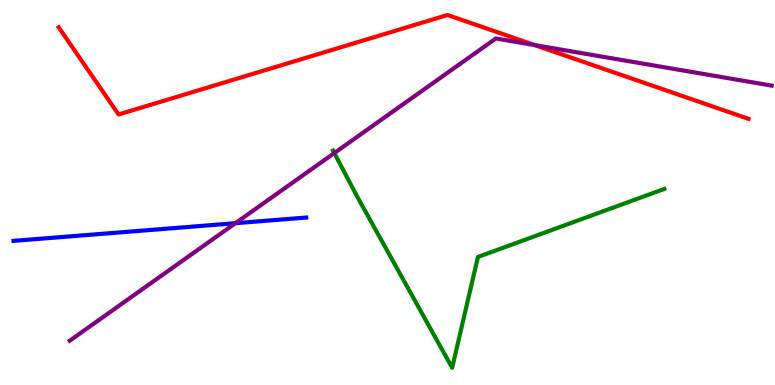[{'lines': ['blue', 'red'], 'intersections': []}, {'lines': ['green', 'red'], 'intersections': []}, {'lines': ['purple', 'red'], 'intersections': [{'x': 6.9, 'y': 8.83}]}, {'lines': ['blue', 'green'], 'intersections': []}, {'lines': ['blue', 'purple'], 'intersections': [{'x': 3.04, 'y': 4.2}]}, {'lines': ['green', 'purple'], 'intersections': [{'x': 4.31, 'y': 6.02}]}]